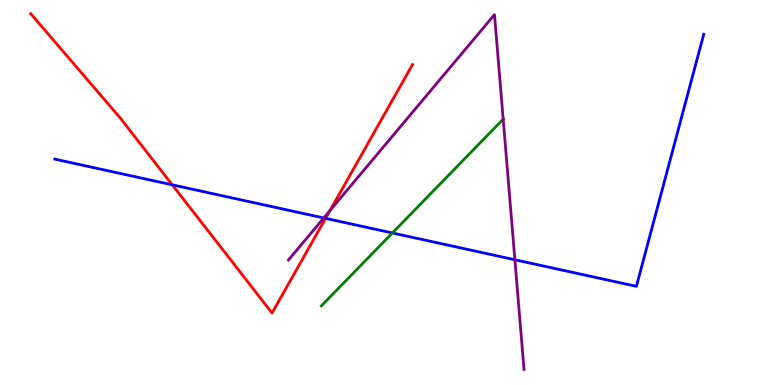[{'lines': ['blue', 'red'], 'intersections': [{'x': 2.22, 'y': 5.2}, {'x': 4.2, 'y': 4.33}]}, {'lines': ['green', 'red'], 'intersections': []}, {'lines': ['purple', 'red'], 'intersections': [{'x': 4.26, 'y': 4.53}]}, {'lines': ['blue', 'green'], 'intersections': [{'x': 5.06, 'y': 3.95}]}, {'lines': ['blue', 'purple'], 'intersections': [{'x': 4.18, 'y': 4.34}, {'x': 6.64, 'y': 3.25}]}, {'lines': ['green', 'purple'], 'intersections': [{'x': 6.49, 'y': 6.9}]}]